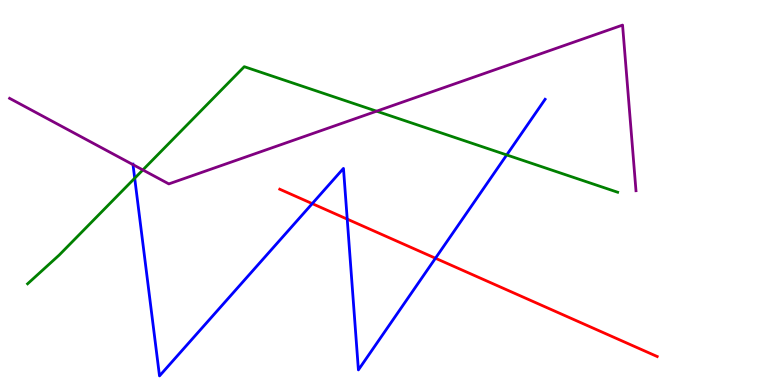[{'lines': ['blue', 'red'], 'intersections': [{'x': 4.03, 'y': 4.71}, {'x': 4.48, 'y': 4.31}, {'x': 5.62, 'y': 3.29}]}, {'lines': ['green', 'red'], 'intersections': []}, {'lines': ['purple', 'red'], 'intersections': []}, {'lines': ['blue', 'green'], 'intersections': [{'x': 1.74, 'y': 5.37}, {'x': 6.54, 'y': 5.98}]}, {'lines': ['blue', 'purple'], 'intersections': [{'x': 1.72, 'y': 5.72}]}, {'lines': ['green', 'purple'], 'intersections': [{'x': 1.84, 'y': 5.59}, {'x': 4.86, 'y': 7.11}]}]